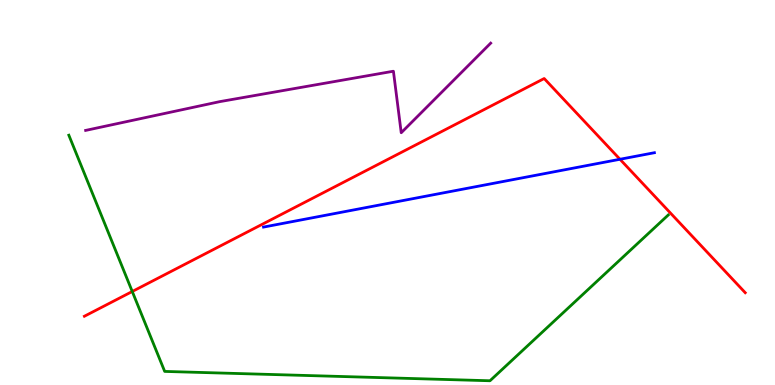[{'lines': ['blue', 'red'], 'intersections': [{'x': 8.0, 'y': 5.86}]}, {'lines': ['green', 'red'], 'intersections': [{'x': 1.71, 'y': 2.43}]}, {'lines': ['purple', 'red'], 'intersections': []}, {'lines': ['blue', 'green'], 'intersections': []}, {'lines': ['blue', 'purple'], 'intersections': []}, {'lines': ['green', 'purple'], 'intersections': []}]